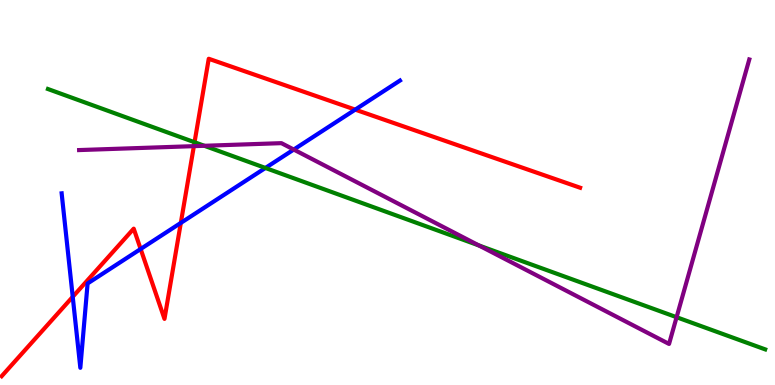[{'lines': ['blue', 'red'], 'intersections': [{'x': 0.938, 'y': 2.29}, {'x': 1.81, 'y': 3.53}, {'x': 2.33, 'y': 4.21}, {'x': 4.58, 'y': 7.15}]}, {'lines': ['green', 'red'], 'intersections': [{'x': 2.51, 'y': 6.31}]}, {'lines': ['purple', 'red'], 'intersections': [{'x': 2.5, 'y': 6.2}]}, {'lines': ['blue', 'green'], 'intersections': [{'x': 3.42, 'y': 5.64}]}, {'lines': ['blue', 'purple'], 'intersections': [{'x': 3.79, 'y': 6.12}]}, {'lines': ['green', 'purple'], 'intersections': [{'x': 2.64, 'y': 6.21}, {'x': 6.18, 'y': 3.62}, {'x': 8.73, 'y': 1.76}]}]